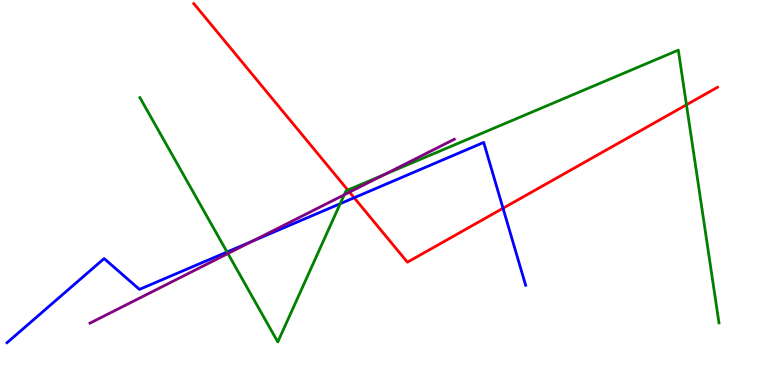[{'lines': ['blue', 'red'], 'intersections': [{'x': 4.57, 'y': 4.86}, {'x': 6.49, 'y': 4.59}]}, {'lines': ['green', 'red'], 'intersections': [{'x': 4.49, 'y': 5.06}, {'x': 8.86, 'y': 7.28}]}, {'lines': ['purple', 'red'], 'intersections': [{'x': 4.51, 'y': 5.01}]}, {'lines': ['blue', 'green'], 'intersections': [{'x': 2.93, 'y': 3.45}, {'x': 4.39, 'y': 4.71}]}, {'lines': ['blue', 'purple'], 'intersections': [{'x': 3.25, 'y': 3.73}]}, {'lines': ['green', 'purple'], 'intersections': [{'x': 2.94, 'y': 3.41}, {'x': 4.44, 'y': 4.94}, {'x': 4.96, 'y': 5.47}]}]